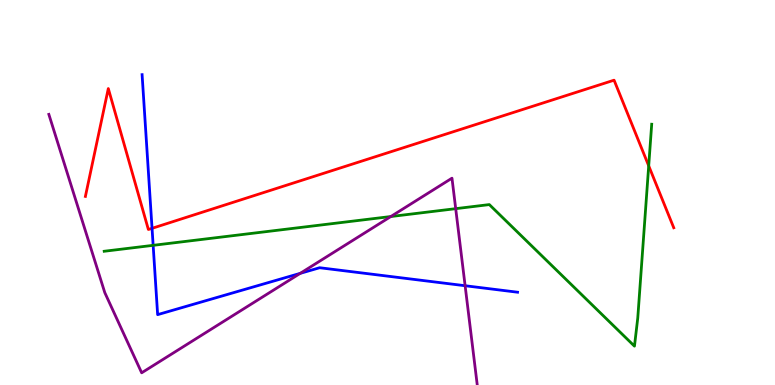[{'lines': ['blue', 'red'], 'intersections': [{'x': 1.96, 'y': 4.07}]}, {'lines': ['green', 'red'], 'intersections': [{'x': 8.37, 'y': 5.69}]}, {'lines': ['purple', 'red'], 'intersections': []}, {'lines': ['blue', 'green'], 'intersections': [{'x': 1.98, 'y': 3.63}]}, {'lines': ['blue', 'purple'], 'intersections': [{'x': 3.87, 'y': 2.9}, {'x': 6.0, 'y': 2.58}]}, {'lines': ['green', 'purple'], 'intersections': [{'x': 5.04, 'y': 4.38}, {'x': 5.88, 'y': 4.58}]}]